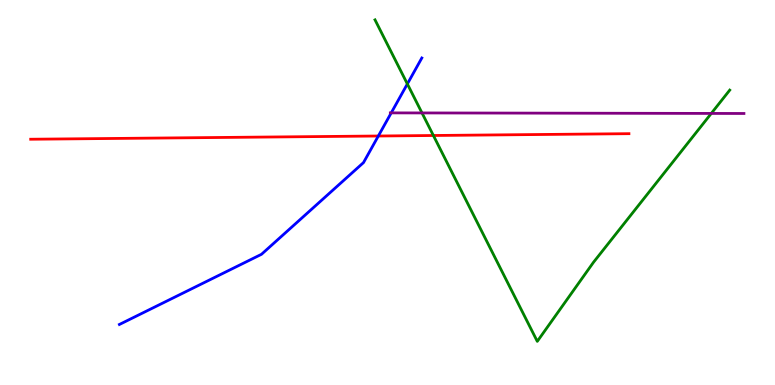[{'lines': ['blue', 'red'], 'intersections': [{'x': 4.88, 'y': 6.47}]}, {'lines': ['green', 'red'], 'intersections': [{'x': 5.59, 'y': 6.48}]}, {'lines': ['purple', 'red'], 'intersections': []}, {'lines': ['blue', 'green'], 'intersections': [{'x': 5.26, 'y': 7.82}]}, {'lines': ['blue', 'purple'], 'intersections': [{'x': 5.05, 'y': 7.07}]}, {'lines': ['green', 'purple'], 'intersections': [{'x': 5.45, 'y': 7.07}, {'x': 9.18, 'y': 7.05}]}]